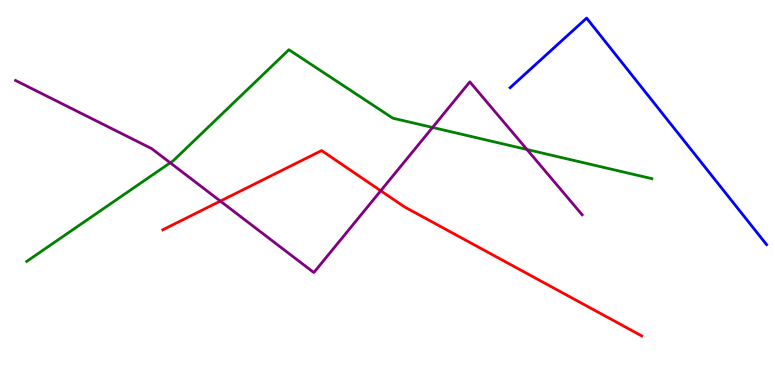[{'lines': ['blue', 'red'], 'intersections': []}, {'lines': ['green', 'red'], 'intersections': []}, {'lines': ['purple', 'red'], 'intersections': [{'x': 2.84, 'y': 4.78}, {'x': 4.91, 'y': 5.05}]}, {'lines': ['blue', 'green'], 'intersections': []}, {'lines': ['blue', 'purple'], 'intersections': []}, {'lines': ['green', 'purple'], 'intersections': [{'x': 2.2, 'y': 5.77}, {'x': 5.58, 'y': 6.69}, {'x': 6.8, 'y': 6.12}]}]